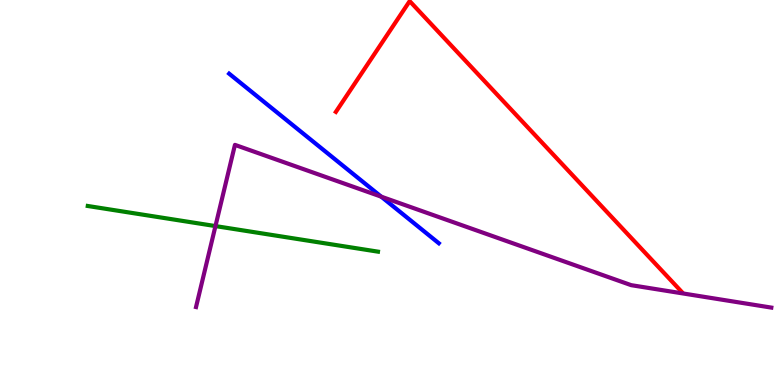[{'lines': ['blue', 'red'], 'intersections': []}, {'lines': ['green', 'red'], 'intersections': []}, {'lines': ['purple', 'red'], 'intersections': []}, {'lines': ['blue', 'green'], 'intersections': []}, {'lines': ['blue', 'purple'], 'intersections': [{'x': 4.92, 'y': 4.89}]}, {'lines': ['green', 'purple'], 'intersections': [{'x': 2.78, 'y': 4.13}]}]